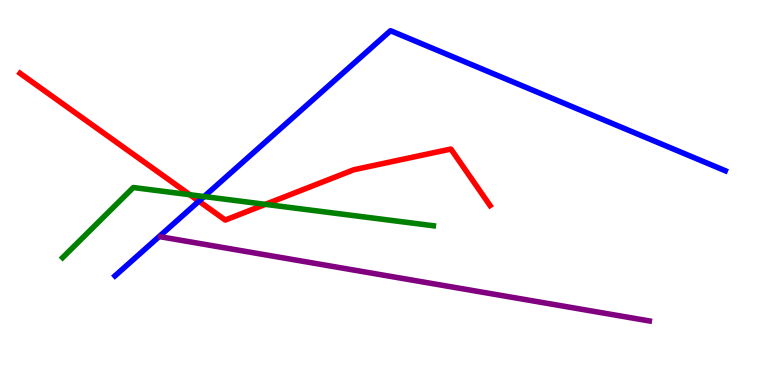[{'lines': ['blue', 'red'], 'intersections': [{'x': 2.57, 'y': 4.77}]}, {'lines': ['green', 'red'], 'intersections': [{'x': 2.45, 'y': 4.94}, {'x': 3.42, 'y': 4.69}]}, {'lines': ['purple', 'red'], 'intersections': []}, {'lines': ['blue', 'green'], 'intersections': [{'x': 2.63, 'y': 4.89}]}, {'lines': ['blue', 'purple'], 'intersections': []}, {'lines': ['green', 'purple'], 'intersections': []}]